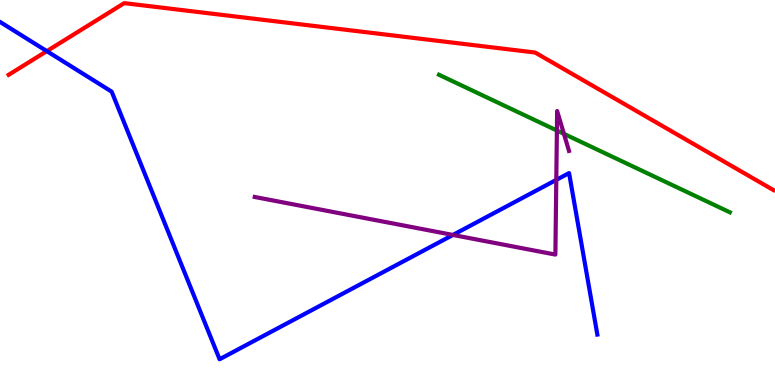[{'lines': ['blue', 'red'], 'intersections': [{'x': 0.604, 'y': 8.67}]}, {'lines': ['green', 'red'], 'intersections': []}, {'lines': ['purple', 'red'], 'intersections': []}, {'lines': ['blue', 'green'], 'intersections': []}, {'lines': ['blue', 'purple'], 'intersections': [{'x': 5.84, 'y': 3.9}, {'x': 7.18, 'y': 5.33}]}, {'lines': ['green', 'purple'], 'intersections': [{'x': 7.19, 'y': 6.61}, {'x': 7.28, 'y': 6.52}]}]